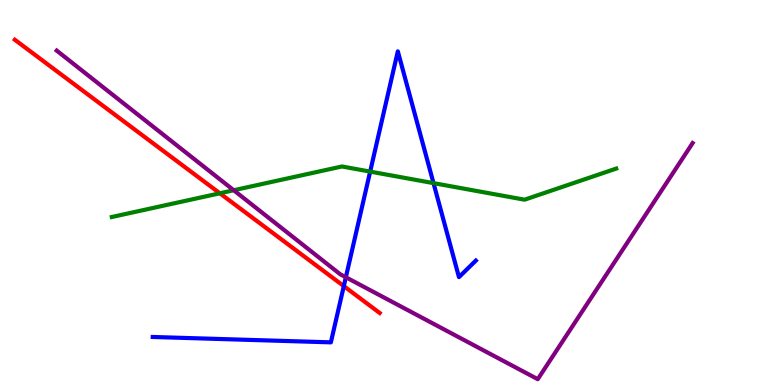[{'lines': ['blue', 'red'], 'intersections': [{'x': 4.44, 'y': 2.57}]}, {'lines': ['green', 'red'], 'intersections': [{'x': 2.84, 'y': 4.98}]}, {'lines': ['purple', 'red'], 'intersections': []}, {'lines': ['blue', 'green'], 'intersections': [{'x': 4.78, 'y': 5.54}, {'x': 5.59, 'y': 5.24}]}, {'lines': ['blue', 'purple'], 'intersections': [{'x': 4.46, 'y': 2.8}]}, {'lines': ['green', 'purple'], 'intersections': [{'x': 3.02, 'y': 5.06}]}]